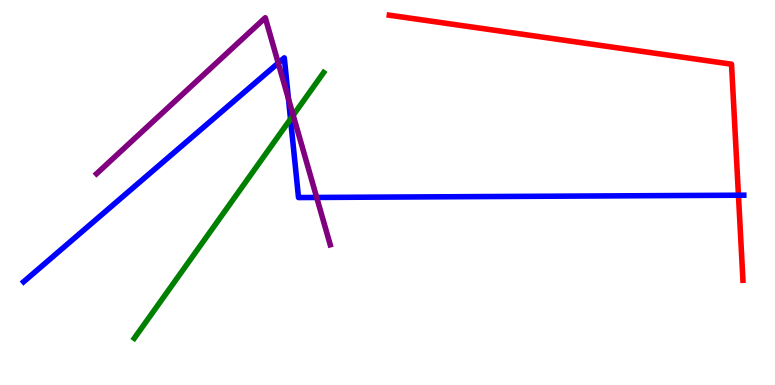[{'lines': ['blue', 'red'], 'intersections': [{'x': 9.53, 'y': 4.93}]}, {'lines': ['green', 'red'], 'intersections': []}, {'lines': ['purple', 'red'], 'intersections': []}, {'lines': ['blue', 'green'], 'intersections': [{'x': 3.75, 'y': 6.91}]}, {'lines': ['blue', 'purple'], 'intersections': [{'x': 3.59, 'y': 8.36}, {'x': 3.72, 'y': 7.43}, {'x': 4.09, 'y': 4.87}]}, {'lines': ['green', 'purple'], 'intersections': [{'x': 3.78, 'y': 7.01}]}]